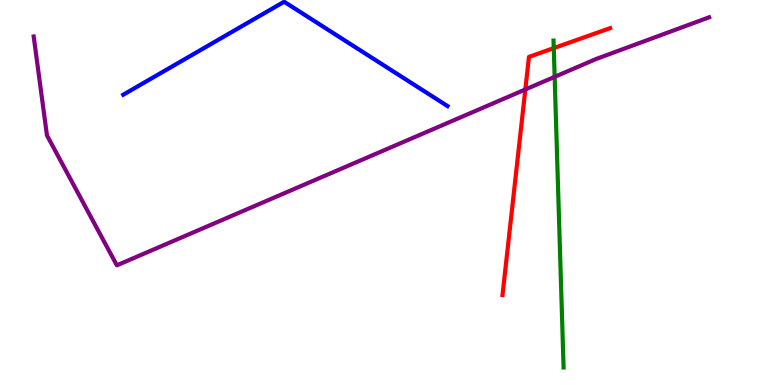[{'lines': ['blue', 'red'], 'intersections': []}, {'lines': ['green', 'red'], 'intersections': [{'x': 7.15, 'y': 8.75}]}, {'lines': ['purple', 'red'], 'intersections': [{'x': 6.78, 'y': 7.68}]}, {'lines': ['blue', 'green'], 'intersections': []}, {'lines': ['blue', 'purple'], 'intersections': []}, {'lines': ['green', 'purple'], 'intersections': [{'x': 7.16, 'y': 8.0}]}]